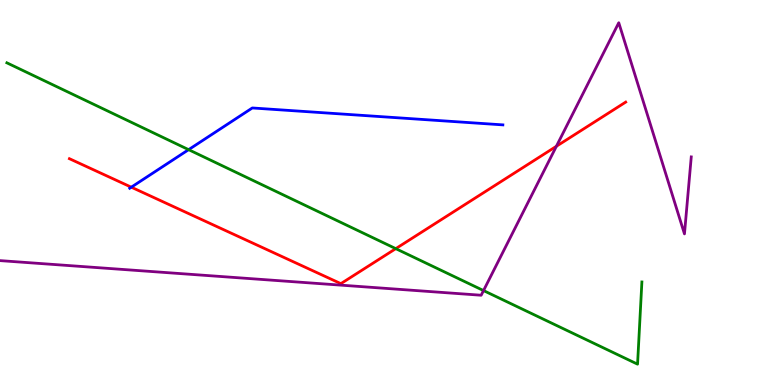[{'lines': ['blue', 'red'], 'intersections': [{'x': 1.69, 'y': 5.14}]}, {'lines': ['green', 'red'], 'intersections': [{'x': 5.11, 'y': 3.54}]}, {'lines': ['purple', 'red'], 'intersections': [{'x': 7.18, 'y': 6.2}]}, {'lines': ['blue', 'green'], 'intersections': [{'x': 2.43, 'y': 6.11}]}, {'lines': ['blue', 'purple'], 'intersections': []}, {'lines': ['green', 'purple'], 'intersections': [{'x': 6.24, 'y': 2.45}]}]